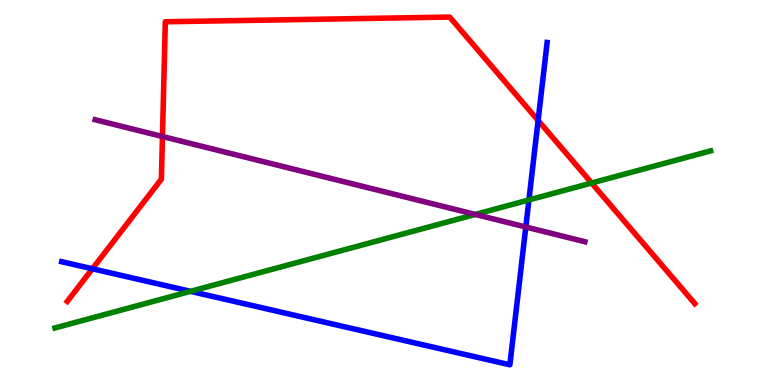[{'lines': ['blue', 'red'], 'intersections': [{'x': 1.19, 'y': 3.02}, {'x': 6.94, 'y': 6.87}]}, {'lines': ['green', 'red'], 'intersections': [{'x': 7.63, 'y': 5.25}]}, {'lines': ['purple', 'red'], 'intersections': [{'x': 2.1, 'y': 6.45}]}, {'lines': ['blue', 'green'], 'intersections': [{'x': 2.46, 'y': 2.43}, {'x': 6.82, 'y': 4.81}]}, {'lines': ['blue', 'purple'], 'intersections': [{'x': 6.78, 'y': 4.1}]}, {'lines': ['green', 'purple'], 'intersections': [{'x': 6.13, 'y': 4.43}]}]